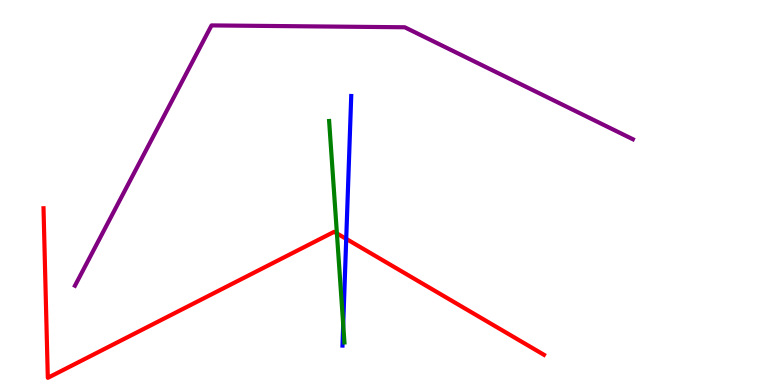[{'lines': ['blue', 'red'], 'intersections': [{'x': 4.47, 'y': 3.8}]}, {'lines': ['green', 'red'], 'intersections': [{'x': 4.35, 'y': 3.94}]}, {'lines': ['purple', 'red'], 'intersections': []}, {'lines': ['blue', 'green'], 'intersections': [{'x': 4.43, 'y': 1.57}]}, {'lines': ['blue', 'purple'], 'intersections': []}, {'lines': ['green', 'purple'], 'intersections': []}]